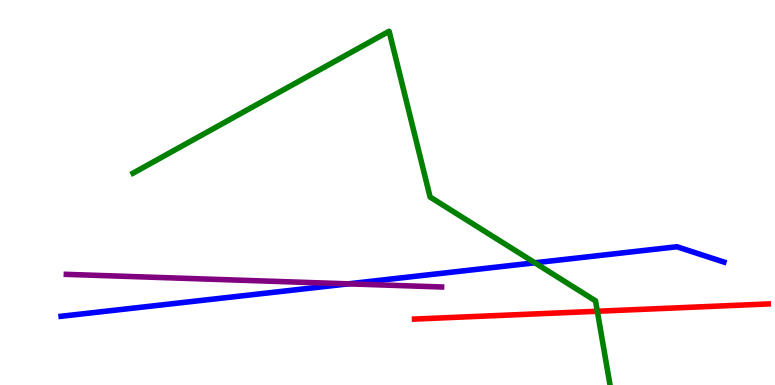[{'lines': ['blue', 'red'], 'intersections': []}, {'lines': ['green', 'red'], 'intersections': [{'x': 7.71, 'y': 1.92}]}, {'lines': ['purple', 'red'], 'intersections': []}, {'lines': ['blue', 'green'], 'intersections': [{'x': 6.9, 'y': 3.17}]}, {'lines': ['blue', 'purple'], 'intersections': [{'x': 4.5, 'y': 2.63}]}, {'lines': ['green', 'purple'], 'intersections': []}]